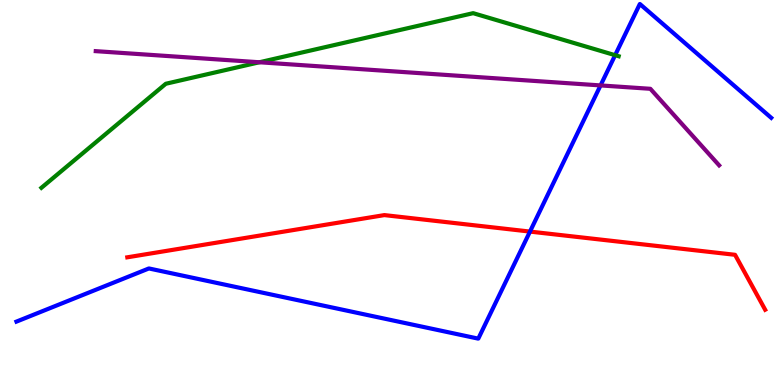[{'lines': ['blue', 'red'], 'intersections': [{'x': 6.84, 'y': 3.98}]}, {'lines': ['green', 'red'], 'intersections': []}, {'lines': ['purple', 'red'], 'intersections': []}, {'lines': ['blue', 'green'], 'intersections': [{'x': 7.94, 'y': 8.57}]}, {'lines': ['blue', 'purple'], 'intersections': [{'x': 7.75, 'y': 7.78}]}, {'lines': ['green', 'purple'], 'intersections': [{'x': 3.35, 'y': 8.38}]}]